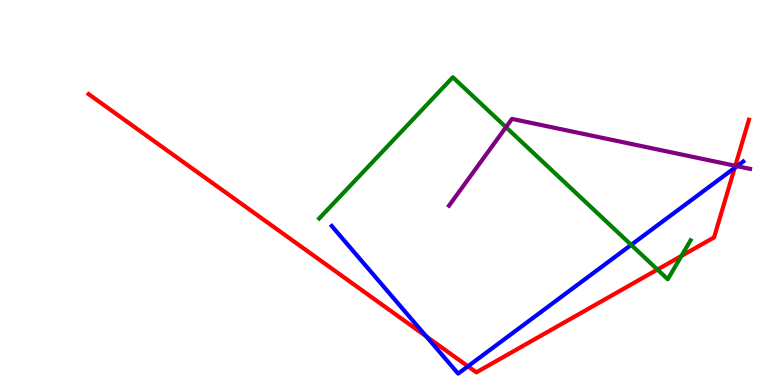[{'lines': ['blue', 'red'], 'intersections': [{'x': 5.5, 'y': 1.26}, {'x': 6.04, 'y': 0.486}, {'x': 9.48, 'y': 5.64}]}, {'lines': ['green', 'red'], 'intersections': [{'x': 8.48, 'y': 3.0}, {'x': 8.79, 'y': 3.35}]}, {'lines': ['purple', 'red'], 'intersections': [{'x': 9.49, 'y': 5.69}]}, {'lines': ['blue', 'green'], 'intersections': [{'x': 8.14, 'y': 3.64}]}, {'lines': ['blue', 'purple'], 'intersections': [{'x': 9.51, 'y': 5.68}]}, {'lines': ['green', 'purple'], 'intersections': [{'x': 6.53, 'y': 6.7}]}]